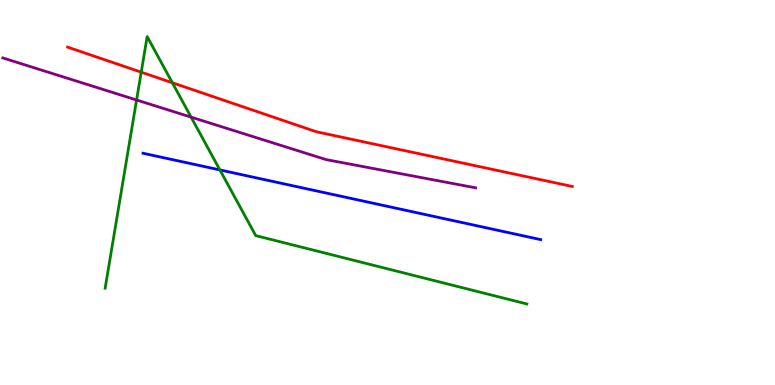[{'lines': ['blue', 'red'], 'intersections': []}, {'lines': ['green', 'red'], 'intersections': [{'x': 1.82, 'y': 8.13}, {'x': 2.22, 'y': 7.85}]}, {'lines': ['purple', 'red'], 'intersections': []}, {'lines': ['blue', 'green'], 'intersections': [{'x': 2.84, 'y': 5.59}]}, {'lines': ['blue', 'purple'], 'intersections': []}, {'lines': ['green', 'purple'], 'intersections': [{'x': 1.76, 'y': 7.4}, {'x': 2.47, 'y': 6.96}]}]